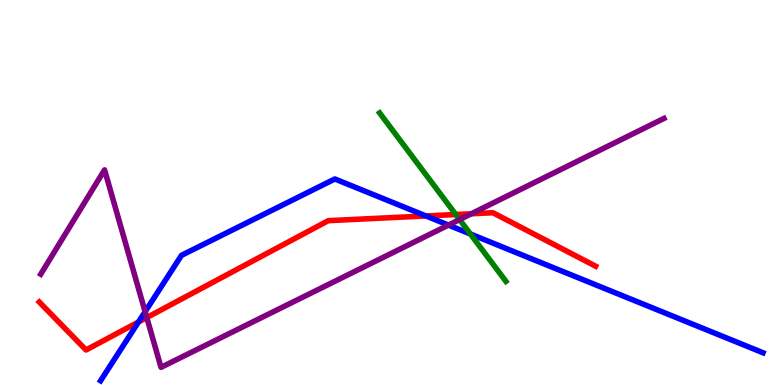[{'lines': ['blue', 'red'], 'intersections': [{'x': 1.79, 'y': 1.64}, {'x': 5.5, 'y': 4.39}]}, {'lines': ['green', 'red'], 'intersections': [{'x': 5.88, 'y': 4.43}]}, {'lines': ['purple', 'red'], 'intersections': [{'x': 1.89, 'y': 1.75}, {'x': 6.08, 'y': 4.45}]}, {'lines': ['blue', 'green'], 'intersections': [{'x': 6.07, 'y': 3.92}]}, {'lines': ['blue', 'purple'], 'intersections': [{'x': 1.87, 'y': 1.9}, {'x': 5.79, 'y': 4.15}]}, {'lines': ['green', 'purple'], 'intersections': [{'x': 5.93, 'y': 4.3}]}]